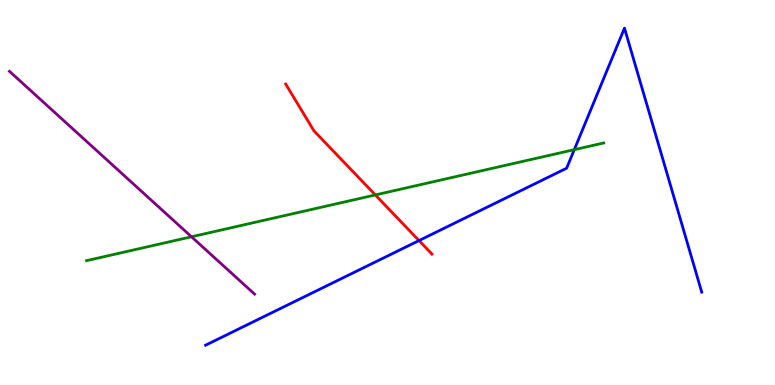[{'lines': ['blue', 'red'], 'intersections': [{'x': 5.41, 'y': 3.75}]}, {'lines': ['green', 'red'], 'intersections': [{'x': 4.84, 'y': 4.94}]}, {'lines': ['purple', 'red'], 'intersections': []}, {'lines': ['blue', 'green'], 'intersections': [{'x': 7.41, 'y': 6.11}]}, {'lines': ['blue', 'purple'], 'intersections': []}, {'lines': ['green', 'purple'], 'intersections': [{'x': 2.47, 'y': 3.85}]}]